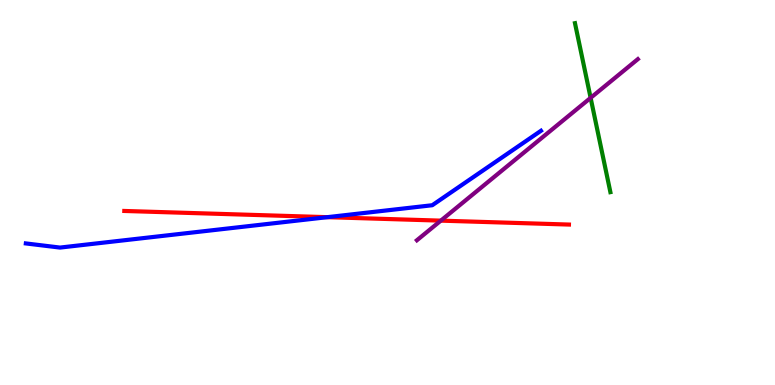[{'lines': ['blue', 'red'], 'intersections': [{'x': 4.22, 'y': 4.36}]}, {'lines': ['green', 'red'], 'intersections': []}, {'lines': ['purple', 'red'], 'intersections': [{'x': 5.69, 'y': 4.27}]}, {'lines': ['blue', 'green'], 'intersections': []}, {'lines': ['blue', 'purple'], 'intersections': []}, {'lines': ['green', 'purple'], 'intersections': [{'x': 7.62, 'y': 7.46}]}]